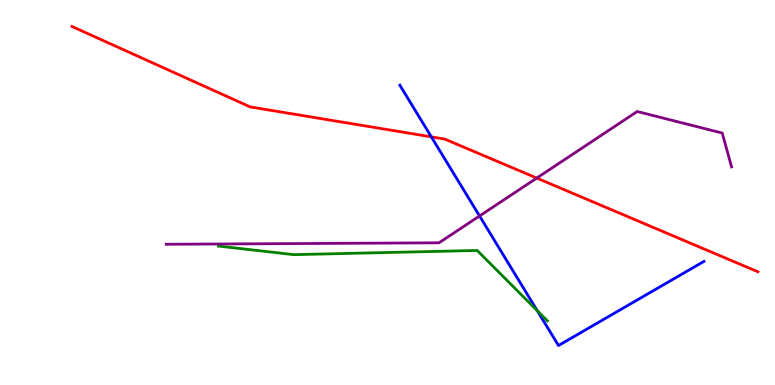[{'lines': ['blue', 'red'], 'intersections': [{'x': 5.57, 'y': 6.45}]}, {'lines': ['green', 'red'], 'intersections': []}, {'lines': ['purple', 'red'], 'intersections': [{'x': 6.93, 'y': 5.37}]}, {'lines': ['blue', 'green'], 'intersections': [{'x': 6.93, 'y': 1.93}]}, {'lines': ['blue', 'purple'], 'intersections': [{'x': 6.19, 'y': 4.39}]}, {'lines': ['green', 'purple'], 'intersections': []}]